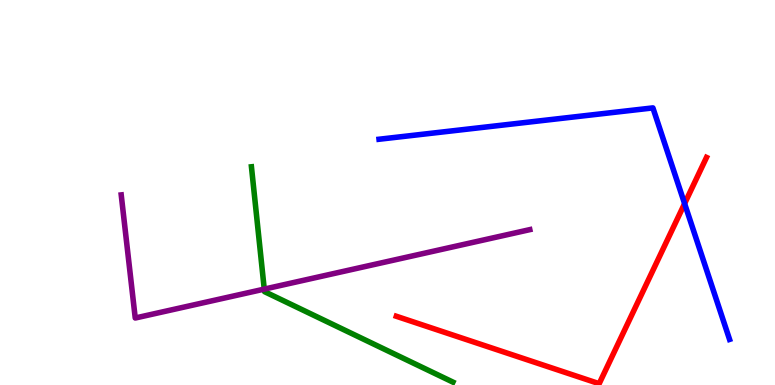[{'lines': ['blue', 'red'], 'intersections': [{'x': 8.83, 'y': 4.71}]}, {'lines': ['green', 'red'], 'intersections': []}, {'lines': ['purple', 'red'], 'intersections': []}, {'lines': ['blue', 'green'], 'intersections': []}, {'lines': ['blue', 'purple'], 'intersections': []}, {'lines': ['green', 'purple'], 'intersections': [{'x': 3.41, 'y': 2.49}]}]